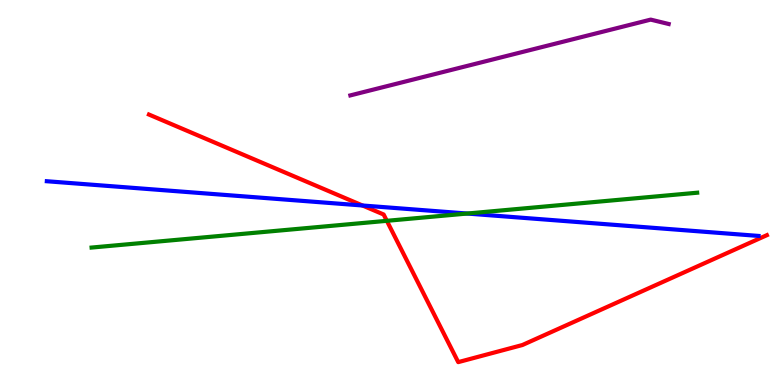[{'lines': ['blue', 'red'], 'intersections': [{'x': 4.68, 'y': 4.66}]}, {'lines': ['green', 'red'], 'intersections': [{'x': 4.99, 'y': 4.26}]}, {'lines': ['purple', 'red'], 'intersections': []}, {'lines': ['blue', 'green'], 'intersections': [{'x': 6.03, 'y': 4.45}]}, {'lines': ['blue', 'purple'], 'intersections': []}, {'lines': ['green', 'purple'], 'intersections': []}]